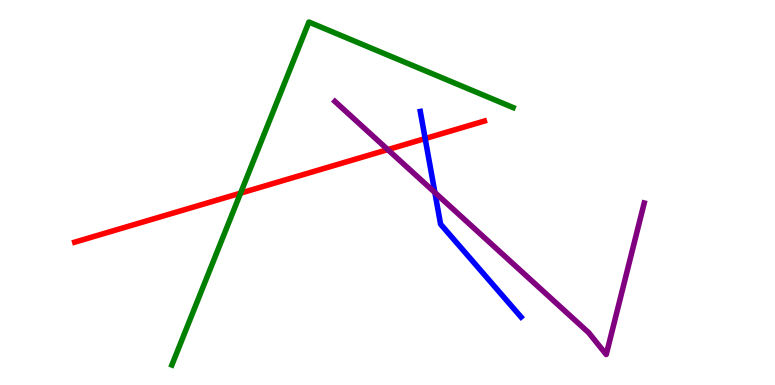[{'lines': ['blue', 'red'], 'intersections': [{'x': 5.49, 'y': 6.4}]}, {'lines': ['green', 'red'], 'intersections': [{'x': 3.1, 'y': 4.98}]}, {'lines': ['purple', 'red'], 'intersections': [{'x': 5.0, 'y': 6.11}]}, {'lines': ['blue', 'green'], 'intersections': []}, {'lines': ['blue', 'purple'], 'intersections': [{'x': 5.61, 'y': 5.0}]}, {'lines': ['green', 'purple'], 'intersections': []}]